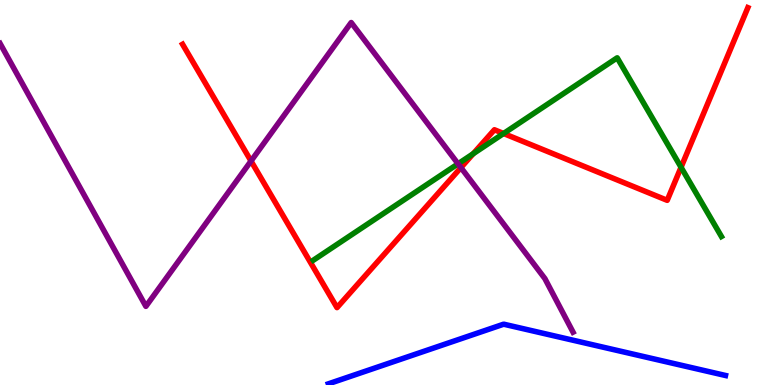[{'lines': ['blue', 'red'], 'intersections': []}, {'lines': ['green', 'red'], 'intersections': [{'x': 6.11, 'y': 6.01}, {'x': 6.5, 'y': 6.53}, {'x': 8.79, 'y': 5.66}]}, {'lines': ['purple', 'red'], 'intersections': [{'x': 3.24, 'y': 5.82}, {'x': 5.95, 'y': 5.65}]}, {'lines': ['blue', 'green'], 'intersections': []}, {'lines': ['blue', 'purple'], 'intersections': []}, {'lines': ['green', 'purple'], 'intersections': [{'x': 5.91, 'y': 5.75}]}]